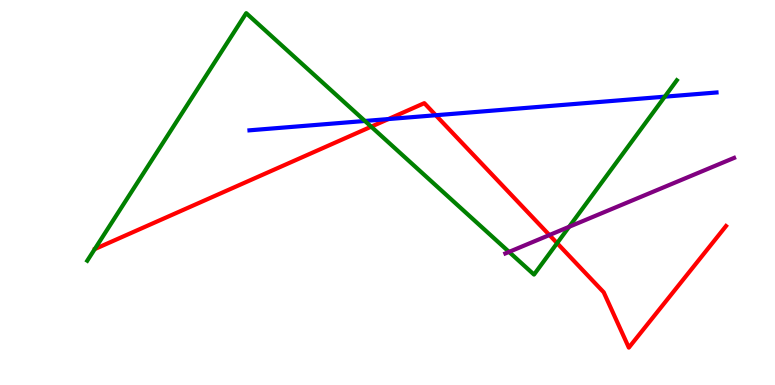[{'lines': ['blue', 'red'], 'intersections': [{'x': 5.01, 'y': 6.91}, {'x': 5.62, 'y': 7.01}]}, {'lines': ['green', 'red'], 'intersections': [{'x': 4.79, 'y': 6.71}, {'x': 7.19, 'y': 3.68}]}, {'lines': ['purple', 'red'], 'intersections': [{'x': 7.09, 'y': 3.9}]}, {'lines': ['blue', 'green'], 'intersections': [{'x': 4.71, 'y': 6.86}, {'x': 8.58, 'y': 7.49}]}, {'lines': ['blue', 'purple'], 'intersections': []}, {'lines': ['green', 'purple'], 'intersections': [{'x': 6.57, 'y': 3.46}, {'x': 7.34, 'y': 4.11}]}]